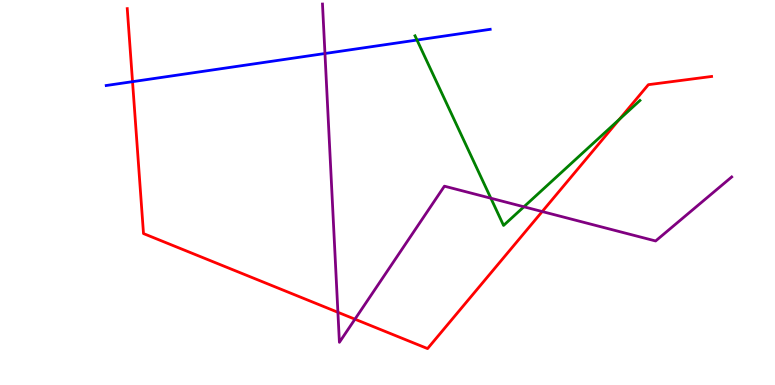[{'lines': ['blue', 'red'], 'intersections': [{'x': 1.71, 'y': 7.88}]}, {'lines': ['green', 'red'], 'intersections': [{'x': 7.99, 'y': 6.9}]}, {'lines': ['purple', 'red'], 'intersections': [{'x': 4.36, 'y': 1.89}, {'x': 4.58, 'y': 1.71}, {'x': 7.0, 'y': 4.51}]}, {'lines': ['blue', 'green'], 'intersections': [{'x': 5.38, 'y': 8.96}]}, {'lines': ['blue', 'purple'], 'intersections': [{'x': 4.19, 'y': 8.61}]}, {'lines': ['green', 'purple'], 'intersections': [{'x': 6.33, 'y': 4.85}, {'x': 6.76, 'y': 4.63}]}]